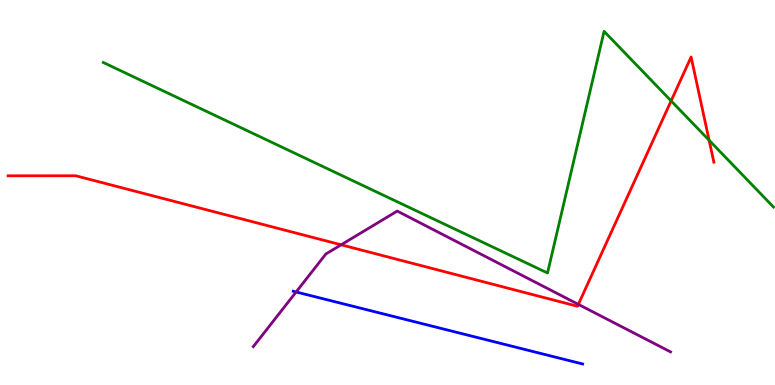[{'lines': ['blue', 'red'], 'intersections': []}, {'lines': ['green', 'red'], 'intersections': [{'x': 8.66, 'y': 7.38}, {'x': 9.15, 'y': 6.36}]}, {'lines': ['purple', 'red'], 'intersections': [{'x': 4.4, 'y': 3.64}, {'x': 7.46, 'y': 2.09}]}, {'lines': ['blue', 'green'], 'intersections': []}, {'lines': ['blue', 'purple'], 'intersections': [{'x': 3.82, 'y': 2.42}]}, {'lines': ['green', 'purple'], 'intersections': []}]